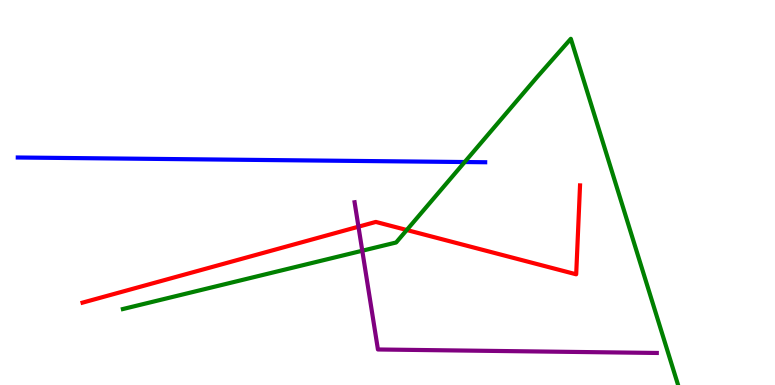[{'lines': ['blue', 'red'], 'intersections': []}, {'lines': ['green', 'red'], 'intersections': [{'x': 5.25, 'y': 4.03}]}, {'lines': ['purple', 'red'], 'intersections': [{'x': 4.63, 'y': 4.11}]}, {'lines': ['blue', 'green'], 'intersections': [{'x': 6.0, 'y': 5.79}]}, {'lines': ['blue', 'purple'], 'intersections': []}, {'lines': ['green', 'purple'], 'intersections': [{'x': 4.67, 'y': 3.49}]}]